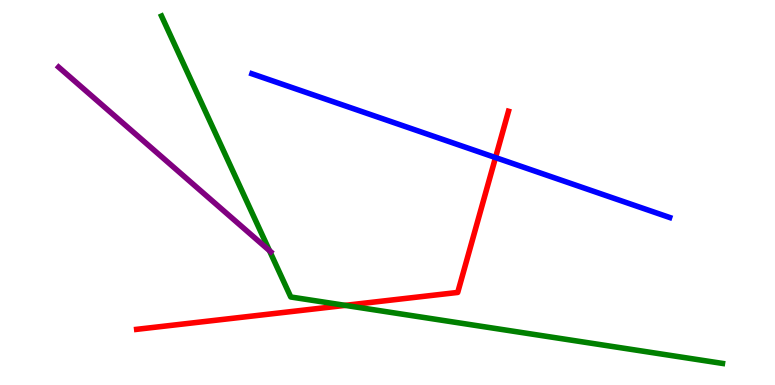[{'lines': ['blue', 'red'], 'intersections': [{'x': 6.39, 'y': 5.91}]}, {'lines': ['green', 'red'], 'intersections': [{'x': 4.45, 'y': 2.07}]}, {'lines': ['purple', 'red'], 'intersections': []}, {'lines': ['blue', 'green'], 'intersections': []}, {'lines': ['blue', 'purple'], 'intersections': []}, {'lines': ['green', 'purple'], 'intersections': [{'x': 3.48, 'y': 3.49}]}]